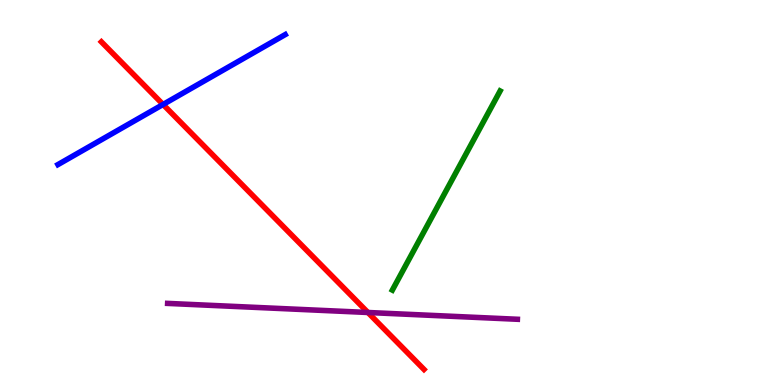[{'lines': ['blue', 'red'], 'intersections': [{'x': 2.1, 'y': 7.29}]}, {'lines': ['green', 'red'], 'intersections': []}, {'lines': ['purple', 'red'], 'intersections': [{'x': 4.75, 'y': 1.88}]}, {'lines': ['blue', 'green'], 'intersections': []}, {'lines': ['blue', 'purple'], 'intersections': []}, {'lines': ['green', 'purple'], 'intersections': []}]